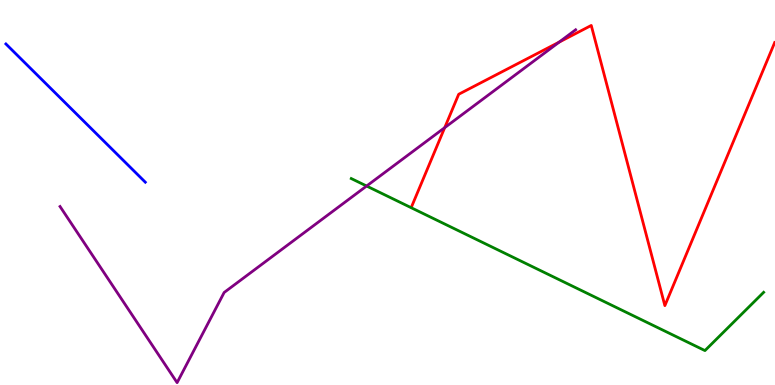[{'lines': ['blue', 'red'], 'intersections': []}, {'lines': ['green', 'red'], 'intersections': []}, {'lines': ['purple', 'red'], 'intersections': [{'x': 5.74, 'y': 6.68}, {'x': 7.21, 'y': 8.91}]}, {'lines': ['blue', 'green'], 'intersections': []}, {'lines': ['blue', 'purple'], 'intersections': []}, {'lines': ['green', 'purple'], 'intersections': [{'x': 4.73, 'y': 5.17}]}]